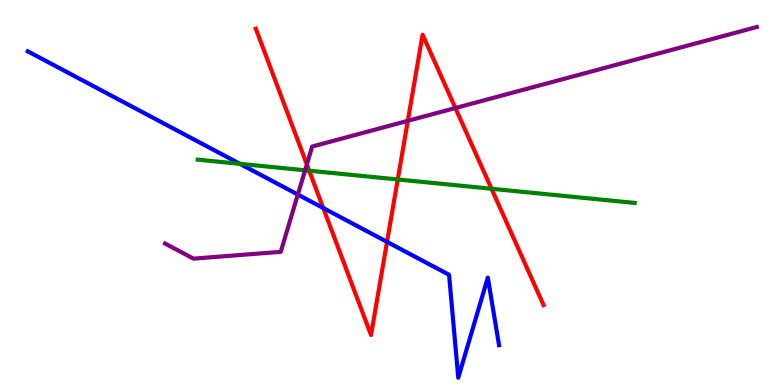[{'lines': ['blue', 'red'], 'intersections': [{'x': 4.17, 'y': 4.6}, {'x': 4.99, 'y': 3.72}]}, {'lines': ['green', 'red'], 'intersections': [{'x': 3.99, 'y': 5.57}, {'x': 5.13, 'y': 5.34}, {'x': 6.34, 'y': 5.1}]}, {'lines': ['purple', 'red'], 'intersections': [{'x': 3.96, 'y': 5.73}, {'x': 5.26, 'y': 6.86}, {'x': 5.88, 'y': 7.19}]}, {'lines': ['blue', 'green'], 'intersections': [{'x': 3.1, 'y': 5.74}]}, {'lines': ['blue', 'purple'], 'intersections': [{'x': 3.84, 'y': 4.95}]}, {'lines': ['green', 'purple'], 'intersections': [{'x': 3.94, 'y': 5.58}]}]